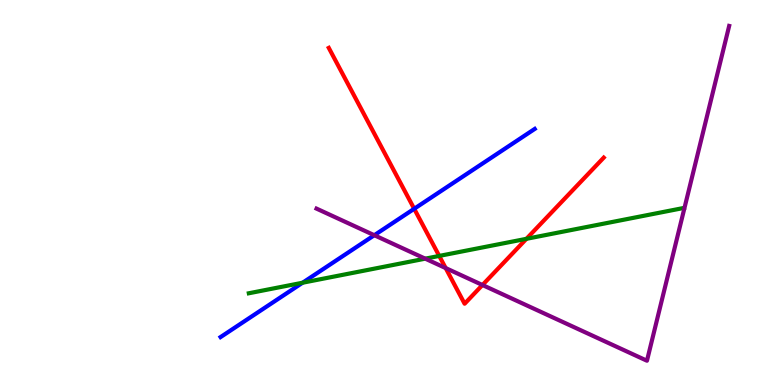[{'lines': ['blue', 'red'], 'intersections': [{'x': 5.34, 'y': 4.58}]}, {'lines': ['green', 'red'], 'intersections': [{'x': 5.67, 'y': 3.35}, {'x': 6.79, 'y': 3.8}]}, {'lines': ['purple', 'red'], 'intersections': [{'x': 5.75, 'y': 3.04}, {'x': 6.23, 'y': 2.6}]}, {'lines': ['blue', 'green'], 'intersections': [{'x': 3.9, 'y': 2.66}]}, {'lines': ['blue', 'purple'], 'intersections': [{'x': 4.83, 'y': 3.89}]}, {'lines': ['green', 'purple'], 'intersections': [{'x': 5.49, 'y': 3.28}]}]